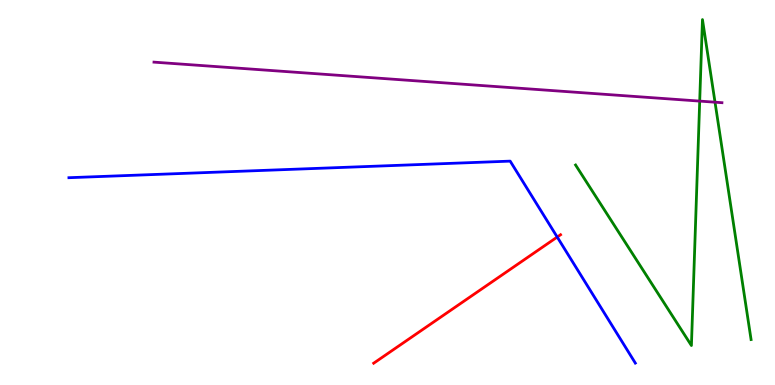[{'lines': ['blue', 'red'], 'intersections': [{'x': 7.19, 'y': 3.84}]}, {'lines': ['green', 'red'], 'intersections': []}, {'lines': ['purple', 'red'], 'intersections': []}, {'lines': ['blue', 'green'], 'intersections': []}, {'lines': ['blue', 'purple'], 'intersections': []}, {'lines': ['green', 'purple'], 'intersections': [{'x': 9.03, 'y': 7.37}, {'x': 9.23, 'y': 7.35}]}]